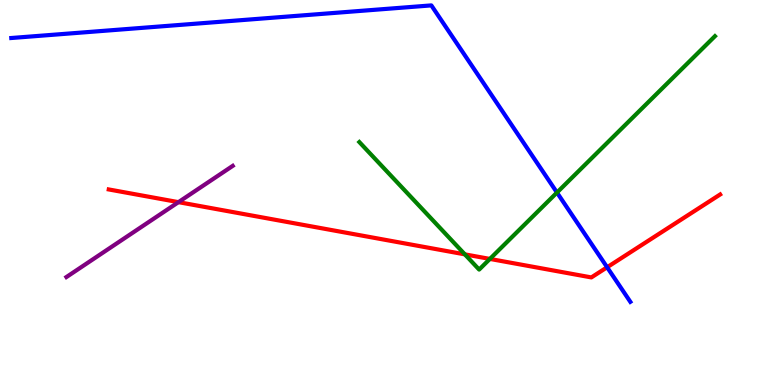[{'lines': ['blue', 'red'], 'intersections': [{'x': 7.83, 'y': 3.06}]}, {'lines': ['green', 'red'], 'intersections': [{'x': 6.0, 'y': 3.39}, {'x': 6.32, 'y': 3.27}]}, {'lines': ['purple', 'red'], 'intersections': [{'x': 2.3, 'y': 4.75}]}, {'lines': ['blue', 'green'], 'intersections': [{'x': 7.19, 'y': 5.0}]}, {'lines': ['blue', 'purple'], 'intersections': []}, {'lines': ['green', 'purple'], 'intersections': []}]